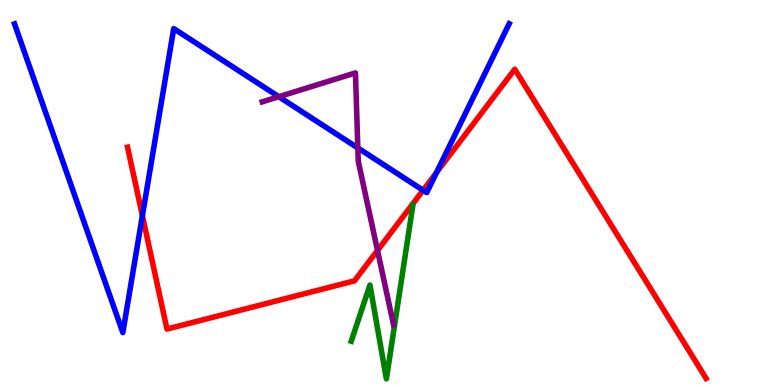[{'lines': ['blue', 'red'], 'intersections': [{'x': 1.84, 'y': 4.4}, {'x': 5.46, 'y': 5.06}, {'x': 5.63, 'y': 5.52}]}, {'lines': ['green', 'red'], 'intersections': []}, {'lines': ['purple', 'red'], 'intersections': [{'x': 4.87, 'y': 3.5}]}, {'lines': ['blue', 'green'], 'intersections': []}, {'lines': ['blue', 'purple'], 'intersections': [{'x': 3.6, 'y': 7.49}, {'x': 4.62, 'y': 6.16}]}, {'lines': ['green', 'purple'], 'intersections': []}]